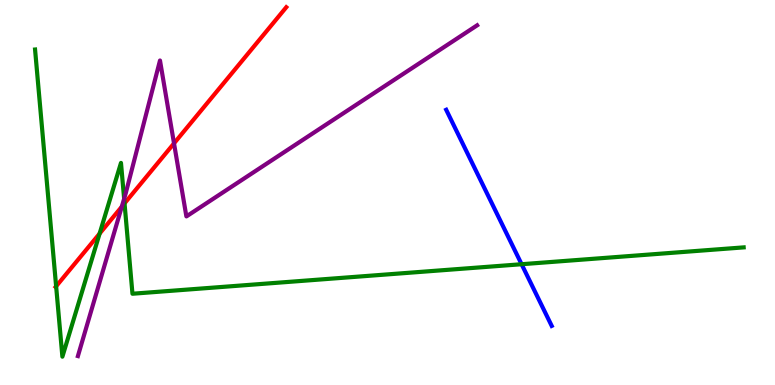[{'lines': ['blue', 'red'], 'intersections': []}, {'lines': ['green', 'red'], 'intersections': [{'x': 0.724, 'y': 2.56}, {'x': 1.29, 'y': 3.93}, {'x': 1.61, 'y': 4.72}]}, {'lines': ['purple', 'red'], 'intersections': [{'x': 1.57, 'y': 4.63}, {'x': 2.25, 'y': 6.28}]}, {'lines': ['blue', 'green'], 'intersections': [{'x': 6.73, 'y': 3.14}]}, {'lines': ['blue', 'purple'], 'intersections': []}, {'lines': ['green', 'purple'], 'intersections': [{'x': 1.6, 'y': 4.84}]}]